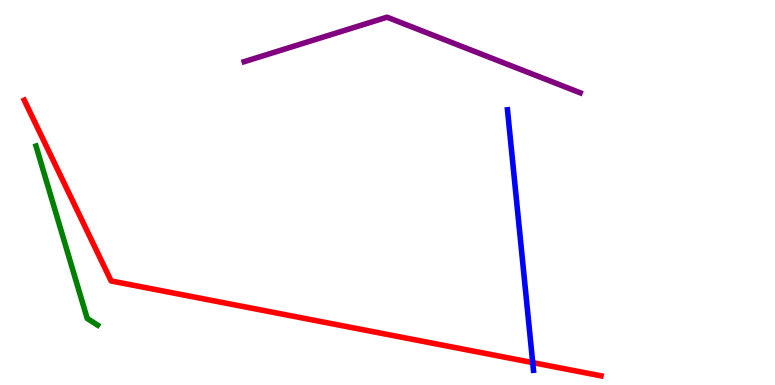[{'lines': ['blue', 'red'], 'intersections': [{'x': 6.87, 'y': 0.582}]}, {'lines': ['green', 'red'], 'intersections': []}, {'lines': ['purple', 'red'], 'intersections': []}, {'lines': ['blue', 'green'], 'intersections': []}, {'lines': ['blue', 'purple'], 'intersections': []}, {'lines': ['green', 'purple'], 'intersections': []}]